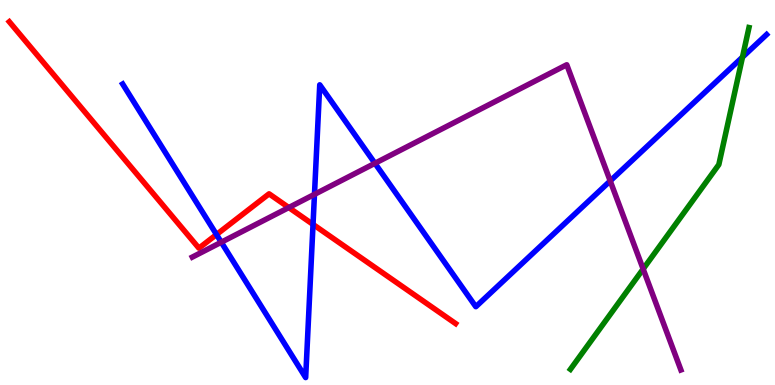[{'lines': ['blue', 'red'], 'intersections': [{'x': 2.79, 'y': 3.91}, {'x': 4.04, 'y': 4.17}]}, {'lines': ['green', 'red'], 'intersections': []}, {'lines': ['purple', 'red'], 'intersections': [{'x': 3.73, 'y': 4.61}]}, {'lines': ['blue', 'green'], 'intersections': [{'x': 9.58, 'y': 8.52}]}, {'lines': ['blue', 'purple'], 'intersections': [{'x': 2.86, 'y': 3.71}, {'x': 4.06, 'y': 4.95}, {'x': 4.84, 'y': 5.76}, {'x': 7.87, 'y': 5.3}]}, {'lines': ['green', 'purple'], 'intersections': [{'x': 8.3, 'y': 3.01}]}]